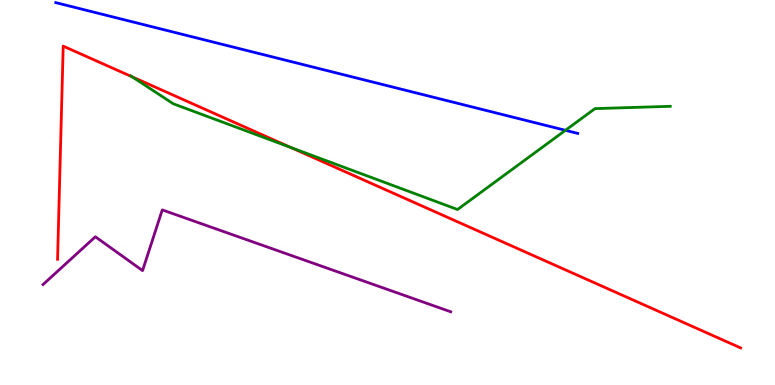[{'lines': ['blue', 'red'], 'intersections': []}, {'lines': ['green', 'red'], 'intersections': [{'x': 1.71, 'y': 8.0}, {'x': 3.75, 'y': 6.17}]}, {'lines': ['purple', 'red'], 'intersections': []}, {'lines': ['blue', 'green'], 'intersections': [{'x': 7.3, 'y': 6.62}]}, {'lines': ['blue', 'purple'], 'intersections': []}, {'lines': ['green', 'purple'], 'intersections': []}]